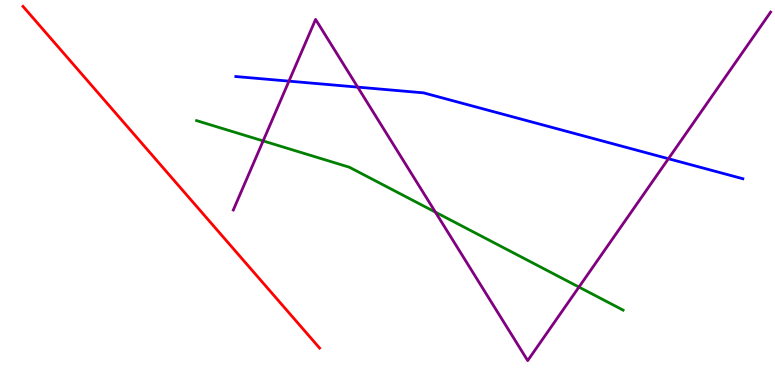[{'lines': ['blue', 'red'], 'intersections': []}, {'lines': ['green', 'red'], 'intersections': []}, {'lines': ['purple', 'red'], 'intersections': []}, {'lines': ['blue', 'green'], 'intersections': []}, {'lines': ['blue', 'purple'], 'intersections': [{'x': 3.73, 'y': 7.89}, {'x': 4.62, 'y': 7.74}, {'x': 8.62, 'y': 5.88}]}, {'lines': ['green', 'purple'], 'intersections': [{'x': 3.4, 'y': 6.34}, {'x': 5.62, 'y': 4.49}, {'x': 7.47, 'y': 2.54}]}]